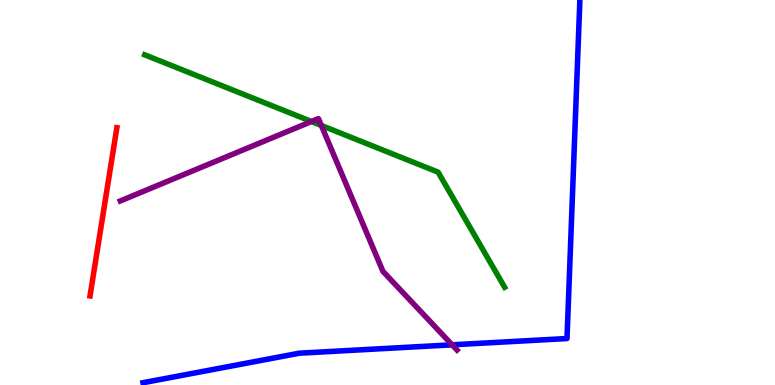[{'lines': ['blue', 'red'], 'intersections': []}, {'lines': ['green', 'red'], 'intersections': []}, {'lines': ['purple', 'red'], 'intersections': []}, {'lines': ['blue', 'green'], 'intersections': []}, {'lines': ['blue', 'purple'], 'intersections': [{'x': 5.83, 'y': 1.04}]}, {'lines': ['green', 'purple'], 'intersections': [{'x': 4.02, 'y': 6.84}, {'x': 4.15, 'y': 6.74}]}]